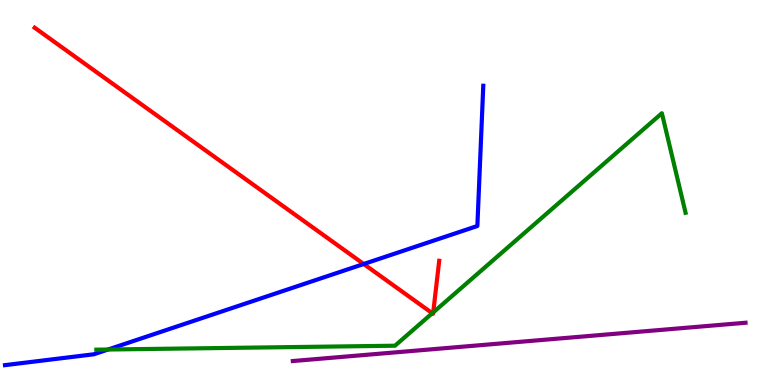[{'lines': ['blue', 'red'], 'intersections': [{'x': 4.69, 'y': 3.14}]}, {'lines': ['green', 'red'], 'intersections': [{'x': 5.58, 'y': 1.86}, {'x': 5.59, 'y': 1.89}]}, {'lines': ['purple', 'red'], 'intersections': []}, {'lines': ['blue', 'green'], 'intersections': [{'x': 1.39, 'y': 0.922}]}, {'lines': ['blue', 'purple'], 'intersections': []}, {'lines': ['green', 'purple'], 'intersections': []}]